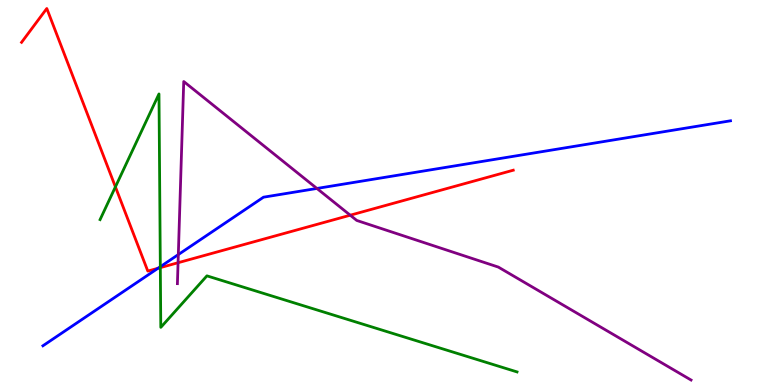[{'lines': ['blue', 'red'], 'intersections': [{'x': 2.04, 'y': 3.03}]}, {'lines': ['green', 'red'], 'intersections': [{'x': 1.49, 'y': 5.15}, {'x': 2.07, 'y': 3.05}]}, {'lines': ['purple', 'red'], 'intersections': [{'x': 2.3, 'y': 3.18}, {'x': 4.52, 'y': 4.41}]}, {'lines': ['blue', 'green'], 'intersections': [{'x': 2.07, 'y': 3.07}]}, {'lines': ['blue', 'purple'], 'intersections': [{'x': 2.3, 'y': 3.39}, {'x': 4.09, 'y': 5.11}]}, {'lines': ['green', 'purple'], 'intersections': []}]